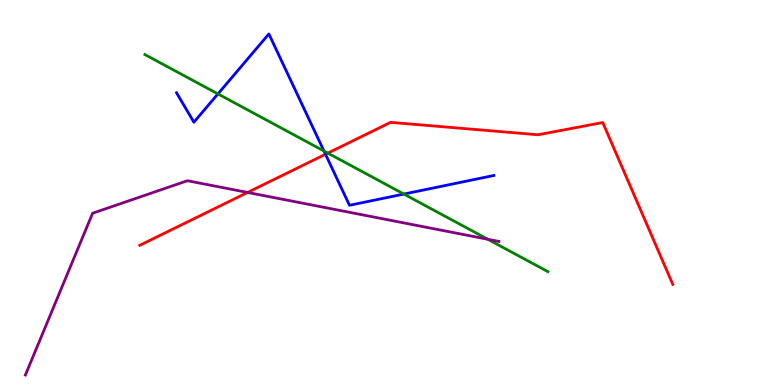[{'lines': ['blue', 'red'], 'intersections': [{'x': 4.2, 'y': 5.99}]}, {'lines': ['green', 'red'], 'intersections': [{'x': 4.23, 'y': 6.02}]}, {'lines': ['purple', 'red'], 'intersections': [{'x': 3.19, 'y': 5.0}]}, {'lines': ['blue', 'green'], 'intersections': [{'x': 2.81, 'y': 7.56}, {'x': 4.18, 'y': 6.08}, {'x': 5.21, 'y': 4.96}]}, {'lines': ['blue', 'purple'], 'intersections': []}, {'lines': ['green', 'purple'], 'intersections': [{'x': 6.29, 'y': 3.79}]}]